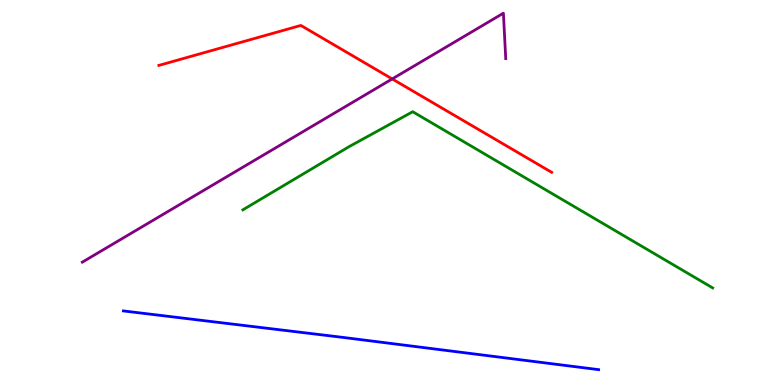[{'lines': ['blue', 'red'], 'intersections': []}, {'lines': ['green', 'red'], 'intersections': []}, {'lines': ['purple', 'red'], 'intersections': [{'x': 5.06, 'y': 7.95}]}, {'lines': ['blue', 'green'], 'intersections': []}, {'lines': ['blue', 'purple'], 'intersections': []}, {'lines': ['green', 'purple'], 'intersections': []}]